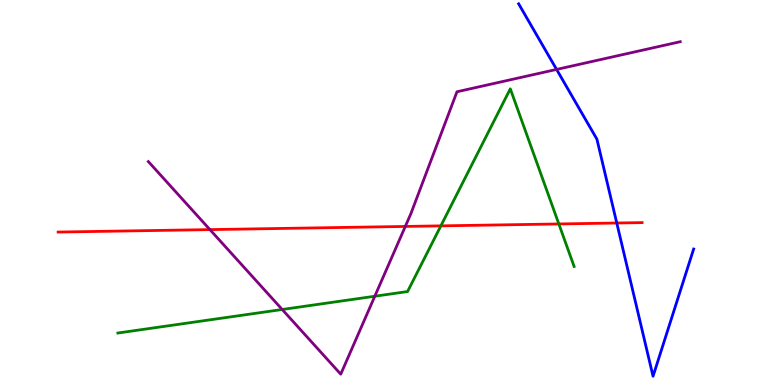[{'lines': ['blue', 'red'], 'intersections': [{'x': 7.96, 'y': 4.21}]}, {'lines': ['green', 'red'], 'intersections': [{'x': 5.69, 'y': 4.13}, {'x': 7.21, 'y': 4.18}]}, {'lines': ['purple', 'red'], 'intersections': [{'x': 2.71, 'y': 4.04}, {'x': 5.23, 'y': 4.12}]}, {'lines': ['blue', 'green'], 'intersections': []}, {'lines': ['blue', 'purple'], 'intersections': [{'x': 7.18, 'y': 8.2}]}, {'lines': ['green', 'purple'], 'intersections': [{'x': 3.64, 'y': 1.96}, {'x': 4.84, 'y': 2.31}]}]